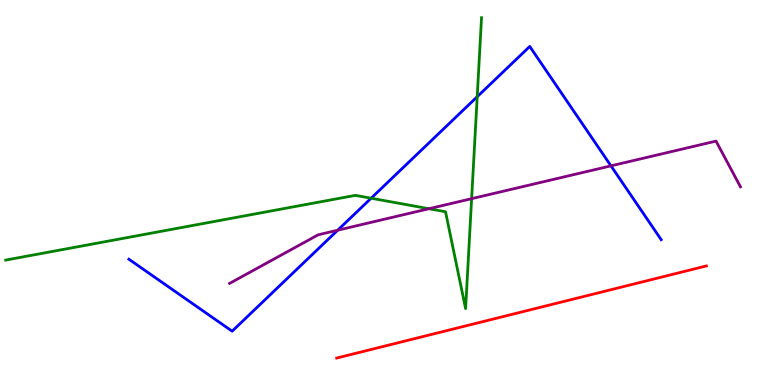[{'lines': ['blue', 'red'], 'intersections': []}, {'lines': ['green', 'red'], 'intersections': []}, {'lines': ['purple', 'red'], 'intersections': []}, {'lines': ['blue', 'green'], 'intersections': [{'x': 4.79, 'y': 4.85}, {'x': 6.16, 'y': 7.49}]}, {'lines': ['blue', 'purple'], 'intersections': [{'x': 4.36, 'y': 4.02}, {'x': 7.88, 'y': 5.69}]}, {'lines': ['green', 'purple'], 'intersections': [{'x': 5.53, 'y': 4.58}, {'x': 6.09, 'y': 4.84}]}]